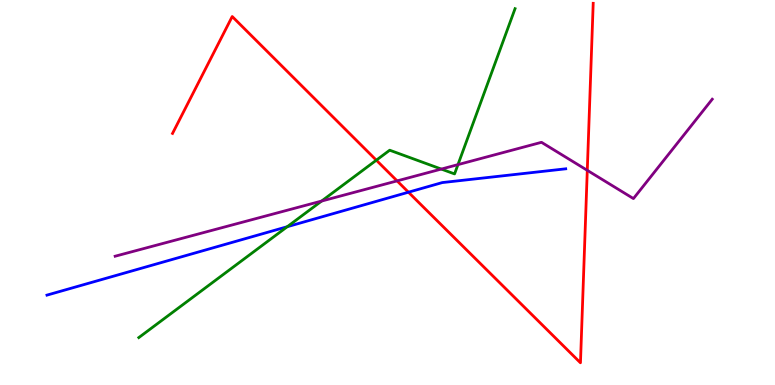[{'lines': ['blue', 'red'], 'intersections': [{'x': 5.27, 'y': 5.01}]}, {'lines': ['green', 'red'], 'intersections': [{'x': 4.86, 'y': 5.84}]}, {'lines': ['purple', 'red'], 'intersections': [{'x': 5.12, 'y': 5.3}, {'x': 7.58, 'y': 5.58}]}, {'lines': ['blue', 'green'], 'intersections': [{'x': 3.71, 'y': 4.11}]}, {'lines': ['blue', 'purple'], 'intersections': []}, {'lines': ['green', 'purple'], 'intersections': [{'x': 4.15, 'y': 4.78}, {'x': 5.69, 'y': 5.61}, {'x': 5.91, 'y': 5.72}]}]